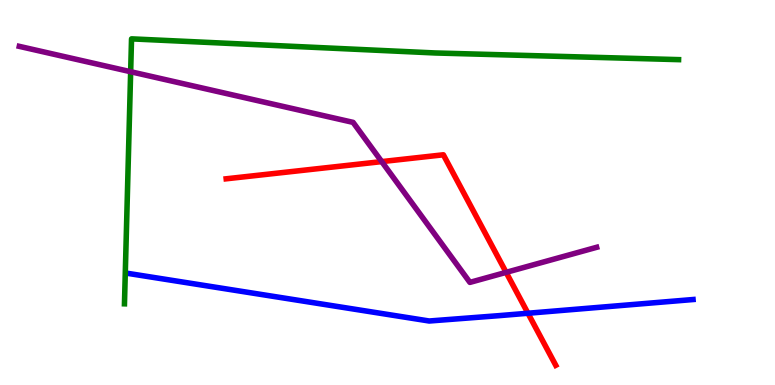[{'lines': ['blue', 'red'], 'intersections': [{'x': 6.81, 'y': 1.86}]}, {'lines': ['green', 'red'], 'intersections': []}, {'lines': ['purple', 'red'], 'intersections': [{'x': 4.93, 'y': 5.8}, {'x': 6.53, 'y': 2.93}]}, {'lines': ['blue', 'green'], 'intersections': []}, {'lines': ['blue', 'purple'], 'intersections': []}, {'lines': ['green', 'purple'], 'intersections': [{'x': 1.69, 'y': 8.14}]}]